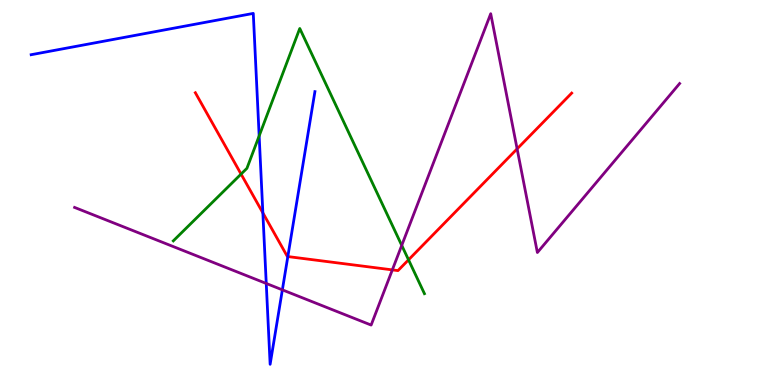[{'lines': ['blue', 'red'], 'intersections': [{'x': 3.39, 'y': 4.47}, {'x': 3.71, 'y': 3.34}]}, {'lines': ['green', 'red'], 'intersections': [{'x': 3.11, 'y': 5.48}, {'x': 5.27, 'y': 3.25}]}, {'lines': ['purple', 'red'], 'intersections': [{'x': 5.06, 'y': 2.99}, {'x': 6.67, 'y': 6.13}]}, {'lines': ['blue', 'green'], 'intersections': [{'x': 3.34, 'y': 6.47}]}, {'lines': ['blue', 'purple'], 'intersections': [{'x': 3.44, 'y': 2.64}, {'x': 3.64, 'y': 2.47}]}, {'lines': ['green', 'purple'], 'intersections': [{'x': 5.18, 'y': 3.63}]}]